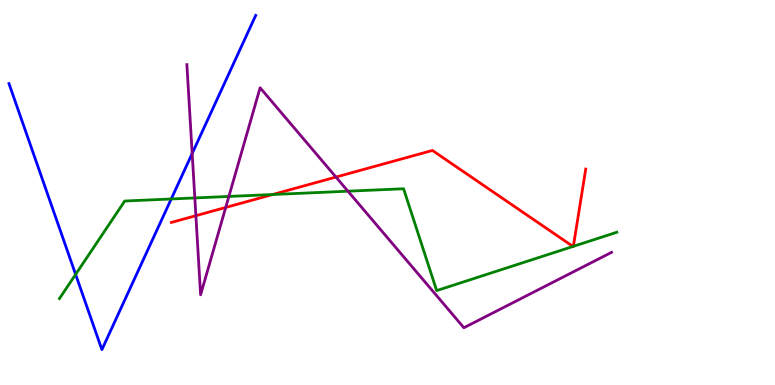[{'lines': ['blue', 'red'], 'intersections': []}, {'lines': ['green', 'red'], 'intersections': [{'x': 3.52, 'y': 4.95}, {'x': 7.39, 'y': 3.6}, {'x': 7.4, 'y': 3.6}]}, {'lines': ['purple', 'red'], 'intersections': [{'x': 2.53, 'y': 4.4}, {'x': 2.91, 'y': 4.61}, {'x': 4.33, 'y': 5.4}]}, {'lines': ['blue', 'green'], 'intersections': [{'x': 0.976, 'y': 2.87}, {'x': 2.21, 'y': 4.83}]}, {'lines': ['blue', 'purple'], 'intersections': [{'x': 2.48, 'y': 6.01}]}, {'lines': ['green', 'purple'], 'intersections': [{'x': 2.51, 'y': 4.86}, {'x': 2.95, 'y': 4.9}, {'x': 4.49, 'y': 5.03}]}]